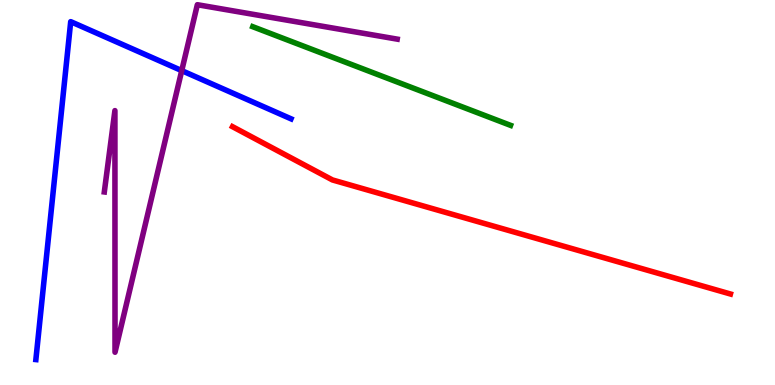[{'lines': ['blue', 'red'], 'intersections': []}, {'lines': ['green', 'red'], 'intersections': []}, {'lines': ['purple', 'red'], 'intersections': []}, {'lines': ['blue', 'green'], 'intersections': []}, {'lines': ['blue', 'purple'], 'intersections': [{'x': 2.35, 'y': 8.17}]}, {'lines': ['green', 'purple'], 'intersections': []}]